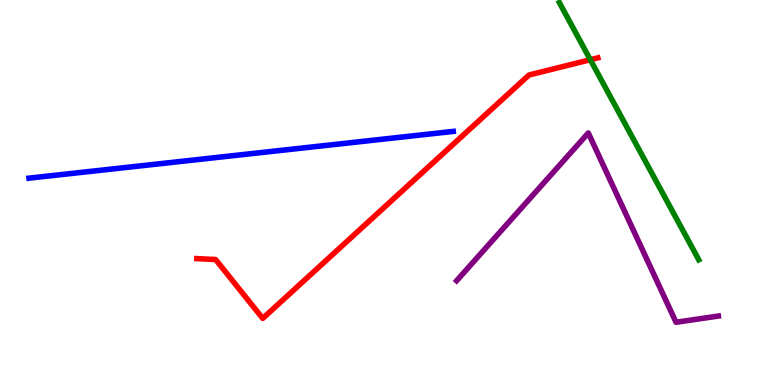[{'lines': ['blue', 'red'], 'intersections': []}, {'lines': ['green', 'red'], 'intersections': [{'x': 7.62, 'y': 8.45}]}, {'lines': ['purple', 'red'], 'intersections': []}, {'lines': ['blue', 'green'], 'intersections': []}, {'lines': ['blue', 'purple'], 'intersections': []}, {'lines': ['green', 'purple'], 'intersections': []}]